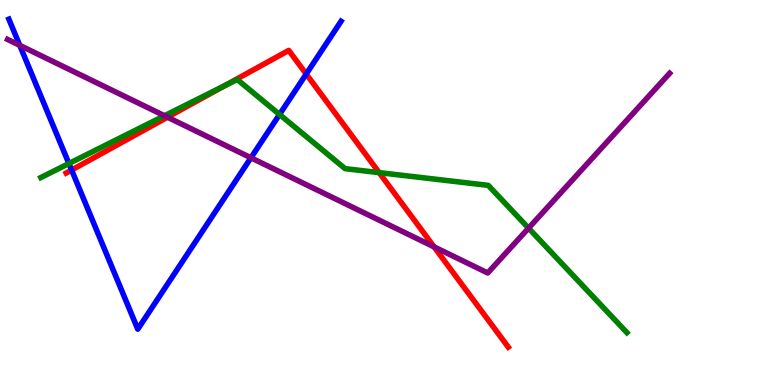[{'lines': ['blue', 'red'], 'intersections': [{'x': 0.924, 'y': 5.58}, {'x': 3.95, 'y': 8.08}]}, {'lines': ['green', 'red'], 'intersections': [{'x': 2.91, 'y': 7.78}, {'x': 4.89, 'y': 5.52}]}, {'lines': ['purple', 'red'], 'intersections': [{'x': 2.16, 'y': 6.96}, {'x': 5.6, 'y': 3.59}]}, {'lines': ['blue', 'green'], 'intersections': [{'x': 0.889, 'y': 5.75}, {'x': 3.61, 'y': 7.03}]}, {'lines': ['blue', 'purple'], 'intersections': [{'x': 0.255, 'y': 8.82}, {'x': 3.24, 'y': 5.9}]}, {'lines': ['green', 'purple'], 'intersections': [{'x': 2.12, 'y': 6.99}, {'x': 6.82, 'y': 4.07}]}]